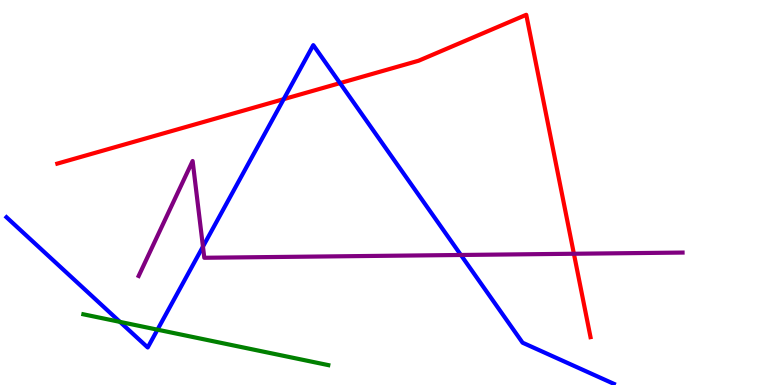[{'lines': ['blue', 'red'], 'intersections': [{'x': 3.66, 'y': 7.42}, {'x': 4.39, 'y': 7.84}]}, {'lines': ['green', 'red'], 'intersections': []}, {'lines': ['purple', 'red'], 'intersections': [{'x': 7.41, 'y': 3.41}]}, {'lines': ['blue', 'green'], 'intersections': [{'x': 1.55, 'y': 1.64}, {'x': 2.03, 'y': 1.44}]}, {'lines': ['blue', 'purple'], 'intersections': [{'x': 2.62, 'y': 3.59}, {'x': 5.95, 'y': 3.38}]}, {'lines': ['green', 'purple'], 'intersections': []}]